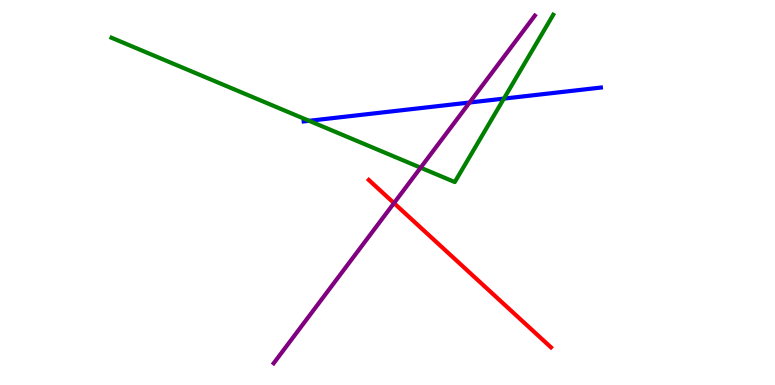[{'lines': ['blue', 'red'], 'intersections': []}, {'lines': ['green', 'red'], 'intersections': []}, {'lines': ['purple', 'red'], 'intersections': [{'x': 5.08, 'y': 4.72}]}, {'lines': ['blue', 'green'], 'intersections': [{'x': 3.99, 'y': 6.86}, {'x': 6.5, 'y': 7.44}]}, {'lines': ['blue', 'purple'], 'intersections': [{'x': 6.06, 'y': 7.34}]}, {'lines': ['green', 'purple'], 'intersections': [{'x': 5.43, 'y': 5.64}]}]